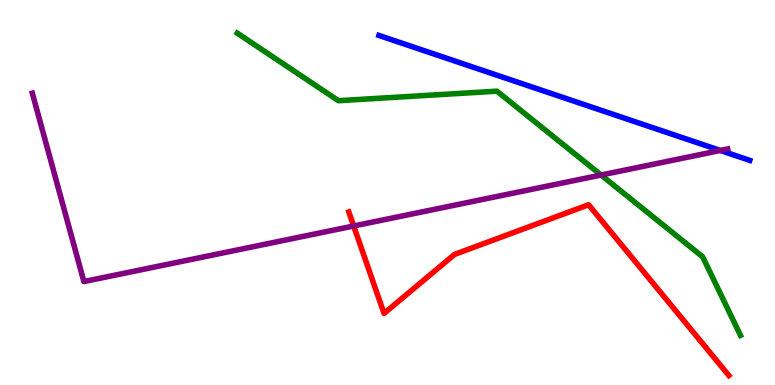[{'lines': ['blue', 'red'], 'intersections': []}, {'lines': ['green', 'red'], 'intersections': []}, {'lines': ['purple', 'red'], 'intersections': [{'x': 4.56, 'y': 4.13}]}, {'lines': ['blue', 'green'], 'intersections': []}, {'lines': ['blue', 'purple'], 'intersections': [{'x': 9.29, 'y': 6.09}]}, {'lines': ['green', 'purple'], 'intersections': [{'x': 7.76, 'y': 5.45}]}]